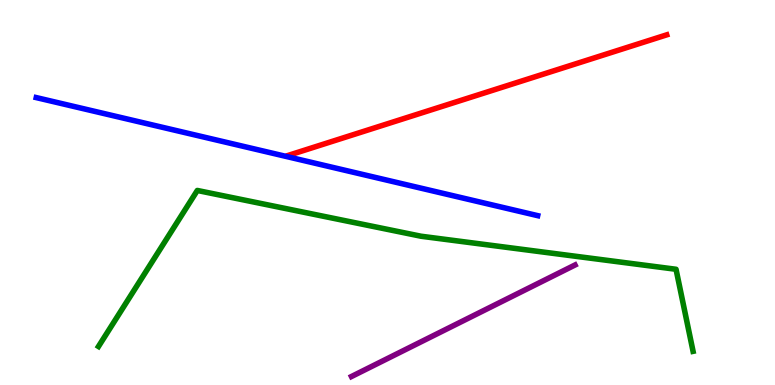[{'lines': ['blue', 'red'], 'intersections': []}, {'lines': ['green', 'red'], 'intersections': []}, {'lines': ['purple', 'red'], 'intersections': []}, {'lines': ['blue', 'green'], 'intersections': []}, {'lines': ['blue', 'purple'], 'intersections': []}, {'lines': ['green', 'purple'], 'intersections': []}]